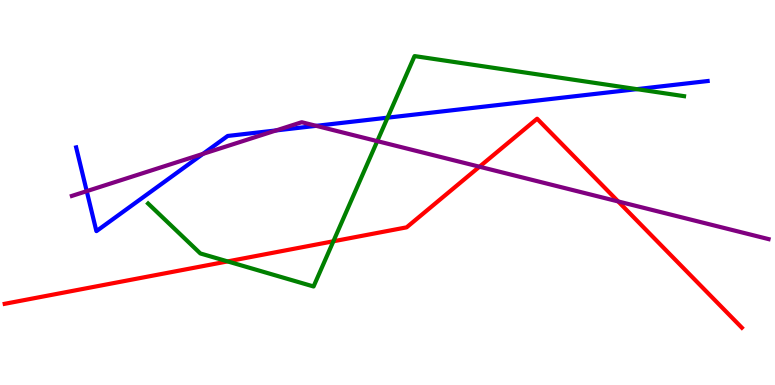[{'lines': ['blue', 'red'], 'intersections': []}, {'lines': ['green', 'red'], 'intersections': [{'x': 2.94, 'y': 3.21}, {'x': 4.3, 'y': 3.73}]}, {'lines': ['purple', 'red'], 'intersections': [{'x': 6.19, 'y': 5.67}, {'x': 7.98, 'y': 4.77}]}, {'lines': ['blue', 'green'], 'intersections': [{'x': 5.0, 'y': 6.94}, {'x': 8.22, 'y': 7.68}]}, {'lines': ['blue', 'purple'], 'intersections': [{'x': 1.12, 'y': 5.03}, {'x': 2.62, 'y': 6.0}, {'x': 3.56, 'y': 6.61}, {'x': 4.08, 'y': 6.73}]}, {'lines': ['green', 'purple'], 'intersections': [{'x': 4.87, 'y': 6.33}]}]